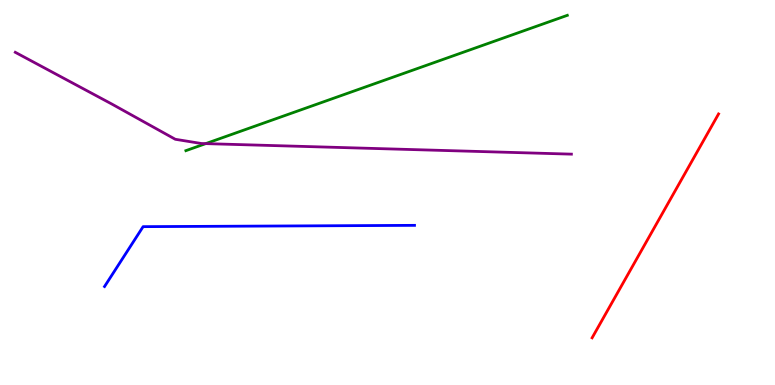[{'lines': ['blue', 'red'], 'intersections': []}, {'lines': ['green', 'red'], 'intersections': []}, {'lines': ['purple', 'red'], 'intersections': []}, {'lines': ['blue', 'green'], 'intersections': []}, {'lines': ['blue', 'purple'], 'intersections': []}, {'lines': ['green', 'purple'], 'intersections': [{'x': 2.65, 'y': 6.27}]}]